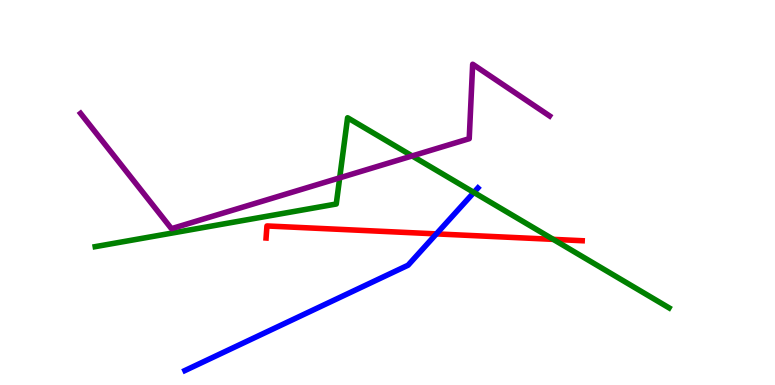[{'lines': ['blue', 'red'], 'intersections': [{'x': 5.63, 'y': 3.93}]}, {'lines': ['green', 'red'], 'intersections': [{'x': 7.14, 'y': 3.78}]}, {'lines': ['purple', 'red'], 'intersections': []}, {'lines': ['blue', 'green'], 'intersections': [{'x': 6.11, 'y': 5.0}]}, {'lines': ['blue', 'purple'], 'intersections': []}, {'lines': ['green', 'purple'], 'intersections': [{'x': 4.38, 'y': 5.38}, {'x': 5.32, 'y': 5.95}]}]